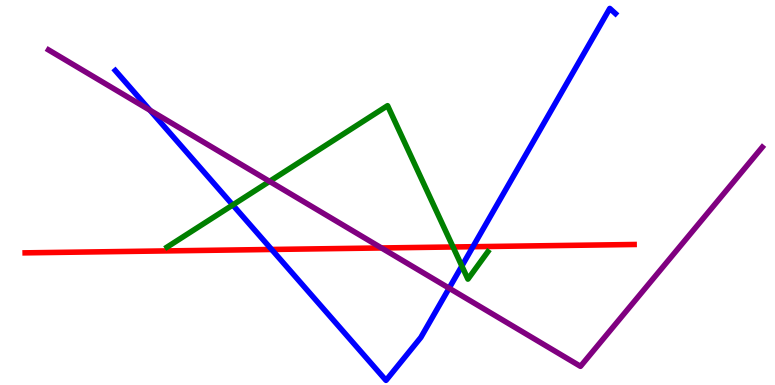[{'lines': ['blue', 'red'], 'intersections': [{'x': 3.5, 'y': 3.52}, {'x': 6.1, 'y': 3.59}]}, {'lines': ['green', 'red'], 'intersections': [{'x': 5.85, 'y': 3.58}]}, {'lines': ['purple', 'red'], 'intersections': [{'x': 4.92, 'y': 3.56}]}, {'lines': ['blue', 'green'], 'intersections': [{'x': 3.0, 'y': 4.68}, {'x': 5.96, 'y': 3.09}]}, {'lines': ['blue', 'purple'], 'intersections': [{'x': 1.94, 'y': 7.14}, {'x': 5.8, 'y': 2.51}]}, {'lines': ['green', 'purple'], 'intersections': [{'x': 3.48, 'y': 5.29}]}]